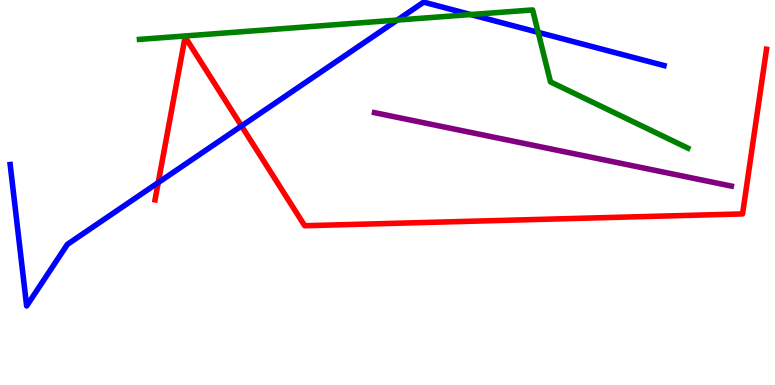[{'lines': ['blue', 'red'], 'intersections': [{'x': 2.04, 'y': 5.26}, {'x': 3.12, 'y': 6.73}]}, {'lines': ['green', 'red'], 'intersections': []}, {'lines': ['purple', 'red'], 'intersections': []}, {'lines': ['blue', 'green'], 'intersections': [{'x': 5.13, 'y': 9.48}, {'x': 6.07, 'y': 9.62}, {'x': 6.94, 'y': 9.16}]}, {'lines': ['blue', 'purple'], 'intersections': []}, {'lines': ['green', 'purple'], 'intersections': []}]